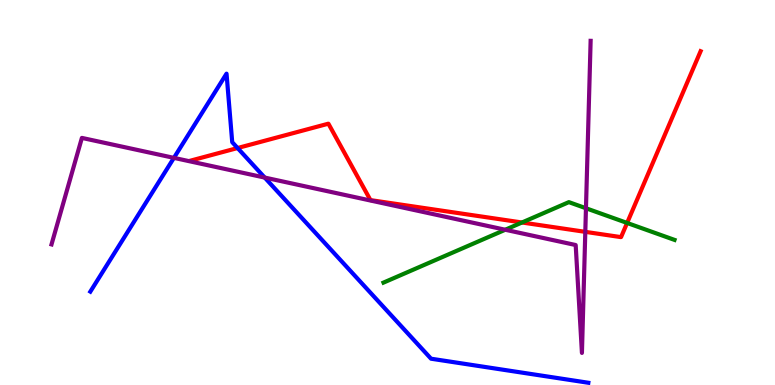[{'lines': ['blue', 'red'], 'intersections': [{'x': 3.07, 'y': 6.15}]}, {'lines': ['green', 'red'], 'intersections': [{'x': 6.74, 'y': 4.22}, {'x': 8.09, 'y': 4.21}]}, {'lines': ['purple', 'red'], 'intersections': [{'x': 7.55, 'y': 3.98}]}, {'lines': ['blue', 'green'], 'intersections': []}, {'lines': ['blue', 'purple'], 'intersections': [{'x': 2.24, 'y': 5.9}, {'x': 3.42, 'y': 5.39}]}, {'lines': ['green', 'purple'], 'intersections': [{'x': 6.52, 'y': 4.03}, {'x': 7.56, 'y': 4.59}]}]